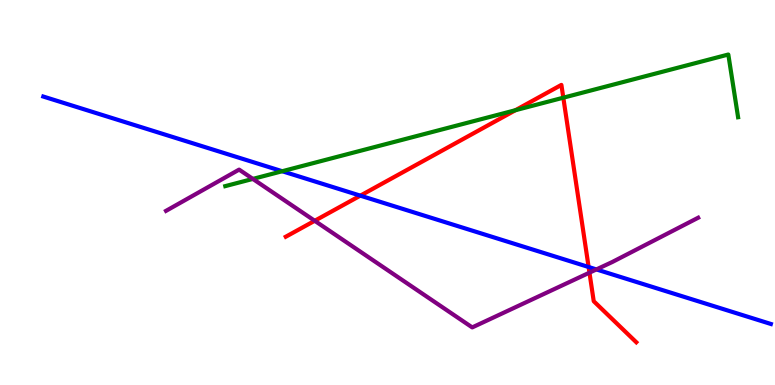[{'lines': ['blue', 'red'], 'intersections': [{'x': 4.65, 'y': 4.92}, {'x': 7.6, 'y': 3.06}]}, {'lines': ['green', 'red'], 'intersections': [{'x': 6.65, 'y': 7.14}, {'x': 7.27, 'y': 7.46}]}, {'lines': ['purple', 'red'], 'intersections': [{'x': 4.06, 'y': 4.27}, {'x': 7.61, 'y': 2.92}]}, {'lines': ['blue', 'green'], 'intersections': [{'x': 3.64, 'y': 5.55}]}, {'lines': ['blue', 'purple'], 'intersections': [{'x': 7.7, 'y': 3.0}]}, {'lines': ['green', 'purple'], 'intersections': [{'x': 3.26, 'y': 5.35}]}]